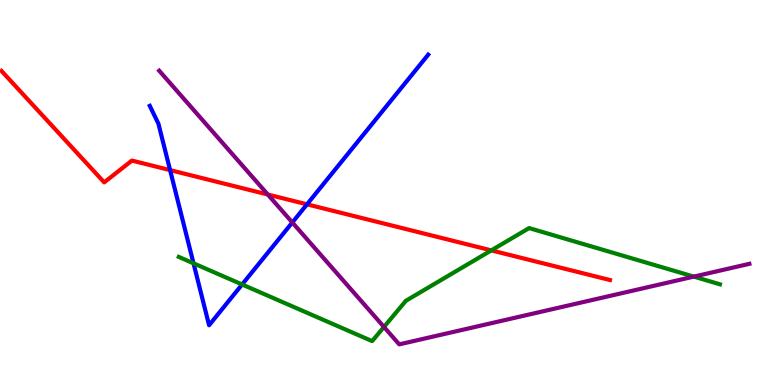[{'lines': ['blue', 'red'], 'intersections': [{'x': 2.19, 'y': 5.58}, {'x': 3.96, 'y': 4.69}]}, {'lines': ['green', 'red'], 'intersections': [{'x': 6.34, 'y': 3.5}]}, {'lines': ['purple', 'red'], 'intersections': [{'x': 3.46, 'y': 4.95}]}, {'lines': ['blue', 'green'], 'intersections': [{'x': 2.5, 'y': 3.16}, {'x': 3.12, 'y': 2.61}]}, {'lines': ['blue', 'purple'], 'intersections': [{'x': 3.77, 'y': 4.22}]}, {'lines': ['green', 'purple'], 'intersections': [{'x': 4.95, 'y': 1.51}, {'x': 8.95, 'y': 2.82}]}]